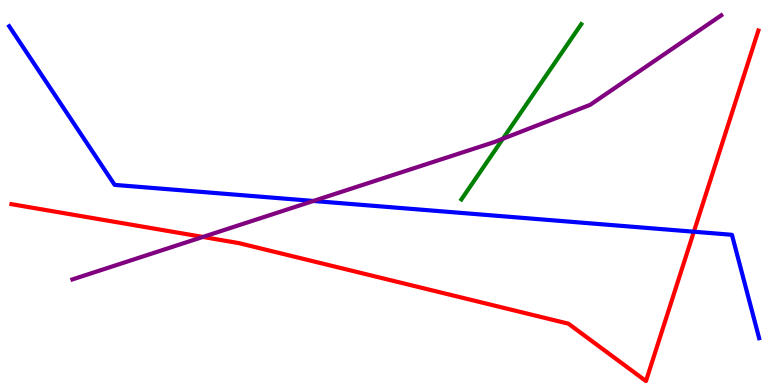[{'lines': ['blue', 'red'], 'intersections': [{'x': 8.95, 'y': 3.98}]}, {'lines': ['green', 'red'], 'intersections': []}, {'lines': ['purple', 'red'], 'intersections': [{'x': 2.62, 'y': 3.85}]}, {'lines': ['blue', 'green'], 'intersections': []}, {'lines': ['blue', 'purple'], 'intersections': [{'x': 4.04, 'y': 4.78}]}, {'lines': ['green', 'purple'], 'intersections': [{'x': 6.49, 'y': 6.4}]}]